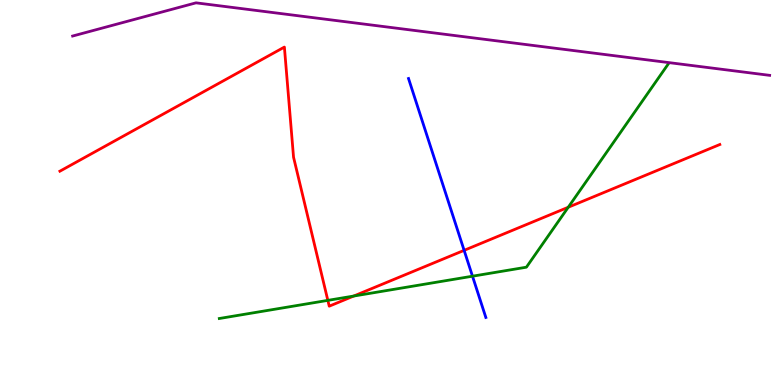[{'lines': ['blue', 'red'], 'intersections': [{'x': 5.99, 'y': 3.5}]}, {'lines': ['green', 'red'], 'intersections': [{'x': 4.23, 'y': 2.2}, {'x': 4.56, 'y': 2.31}, {'x': 7.33, 'y': 4.62}]}, {'lines': ['purple', 'red'], 'intersections': []}, {'lines': ['blue', 'green'], 'intersections': [{'x': 6.1, 'y': 2.83}]}, {'lines': ['blue', 'purple'], 'intersections': []}, {'lines': ['green', 'purple'], 'intersections': []}]